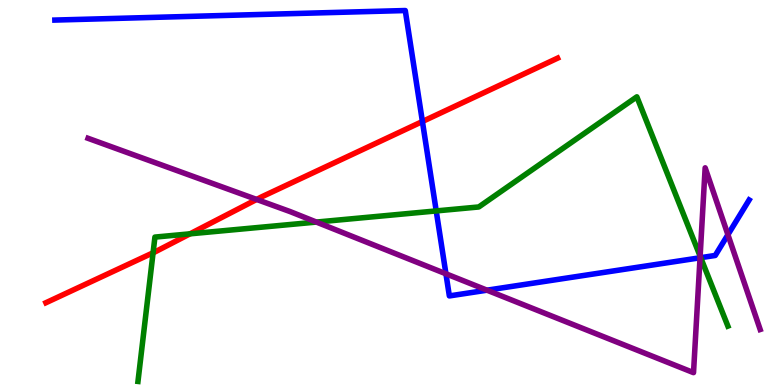[{'lines': ['blue', 'red'], 'intersections': [{'x': 5.45, 'y': 6.84}]}, {'lines': ['green', 'red'], 'intersections': [{'x': 1.98, 'y': 3.43}, {'x': 2.45, 'y': 3.93}]}, {'lines': ['purple', 'red'], 'intersections': [{'x': 3.31, 'y': 4.82}]}, {'lines': ['blue', 'green'], 'intersections': [{'x': 5.63, 'y': 4.52}, {'x': 9.04, 'y': 3.31}]}, {'lines': ['blue', 'purple'], 'intersections': [{'x': 5.75, 'y': 2.89}, {'x': 6.28, 'y': 2.46}, {'x': 9.03, 'y': 3.3}, {'x': 9.39, 'y': 3.9}]}, {'lines': ['green', 'purple'], 'intersections': [{'x': 4.08, 'y': 4.23}, {'x': 9.03, 'y': 3.35}]}]